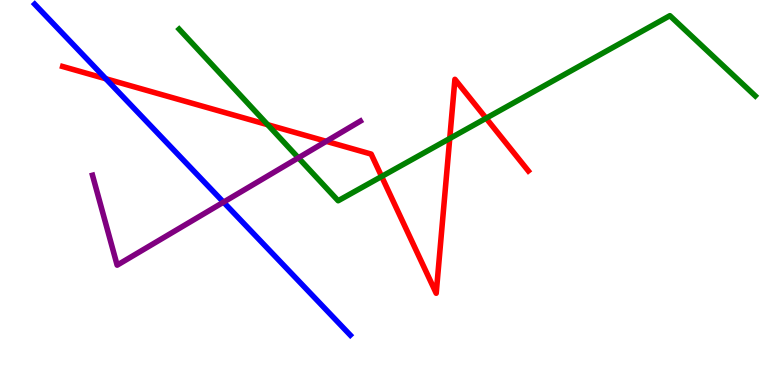[{'lines': ['blue', 'red'], 'intersections': [{'x': 1.37, 'y': 7.95}]}, {'lines': ['green', 'red'], 'intersections': [{'x': 3.45, 'y': 6.76}, {'x': 4.92, 'y': 5.42}, {'x': 5.8, 'y': 6.4}, {'x': 6.27, 'y': 6.93}]}, {'lines': ['purple', 'red'], 'intersections': [{'x': 4.21, 'y': 6.33}]}, {'lines': ['blue', 'green'], 'intersections': []}, {'lines': ['blue', 'purple'], 'intersections': [{'x': 2.88, 'y': 4.75}]}, {'lines': ['green', 'purple'], 'intersections': [{'x': 3.85, 'y': 5.9}]}]